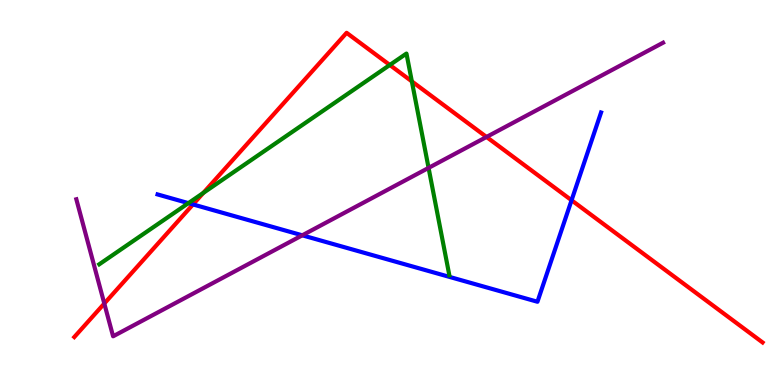[{'lines': ['blue', 'red'], 'intersections': [{'x': 2.49, 'y': 4.69}, {'x': 7.38, 'y': 4.8}]}, {'lines': ['green', 'red'], 'intersections': [{'x': 2.62, 'y': 4.99}, {'x': 5.03, 'y': 8.31}, {'x': 5.31, 'y': 7.89}]}, {'lines': ['purple', 'red'], 'intersections': [{'x': 1.35, 'y': 2.12}, {'x': 6.28, 'y': 6.44}]}, {'lines': ['blue', 'green'], 'intersections': [{'x': 2.43, 'y': 4.72}]}, {'lines': ['blue', 'purple'], 'intersections': [{'x': 3.9, 'y': 3.89}]}, {'lines': ['green', 'purple'], 'intersections': [{'x': 5.53, 'y': 5.64}]}]